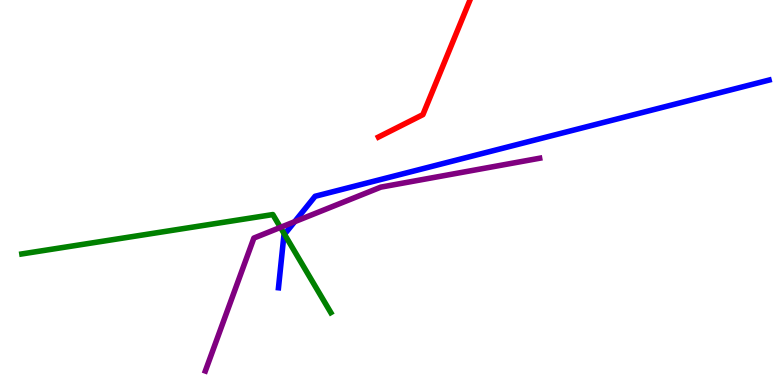[{'lines': ['blue', 'red'], 'intersections': []}, {'lines': ['green', 'red'], 'intersections': []}, {'lines': ['purple', 'red'], 'intersections': []}, {'lines': ['blue', 'green'], 'intersections': [{'x': 3.67, 'y': 3.91}]}, {'lines': ['blue', 'purple'], 'intersections': [{'x': 3.8, 'y': 4.24}]}, {'lines': ['green', 'purple'], 'intersections': [{'x': 3.62, 'y': 4.09}]}]